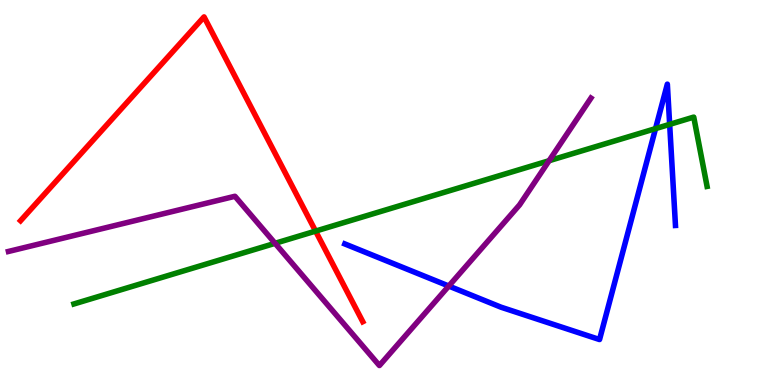[{'lines': ['blue', 'red'], 'intersections': []}, {'lines': ['green', 'red'], 'intersections': [{'x': 4.07, 'y': 4.0}]}, {'lines': ['purple', 'red'], 'intersections': []}, {'lines': ['blue', 'green'], 'intersections': [{'x': 8.46, 'y': 6.66}, {'x': 8.64, 'y': 6.77}]}, {'lines': ['blue', 'purple'], 'intersections': [{'x': 5.79, 'y': 2.57}]}, {'lines': ['green', 'purple'], 'intersections': [{'x': 3.55, 'y': 3.68}, {'x': 7.09, 'y': 5.83}]}]